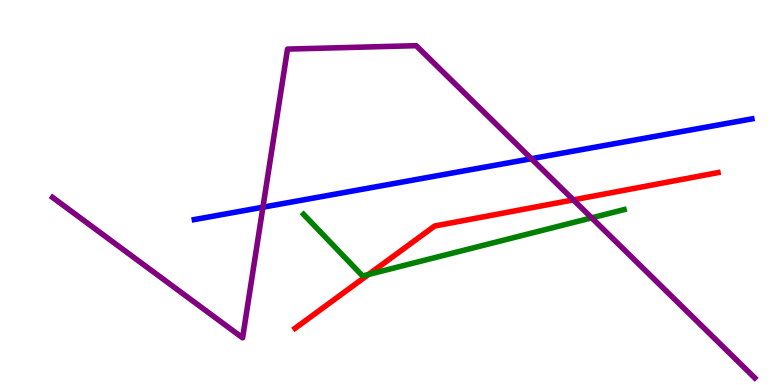[{'lines': ['blue', 'red'], 'intersections': []}, {'lines': ['green', 'red'], 'intersections': [{'x': 4.76, 'y': 2.87}]}, {'lines': ['purple', 'red'], 'intersections': [{'x': 7.4, 'y': 4.81}]}, {'lines': ['blue', 'green'], 'intersections': []}, {'lines': ['blue', 'purple'], 'intersections': [{'x': 3.39, 'y': 4.62}, {'x': 6.86, 'y': 5.88}]}, {'lines': ['green', 'purple'], 'intersections': [{'x': 7.63, 'y': 4.34}]}]